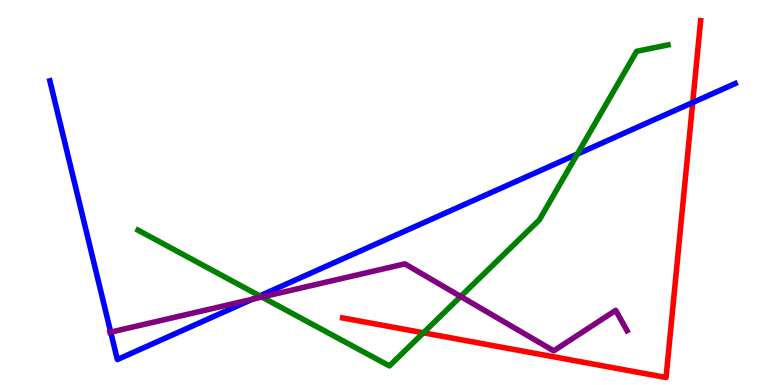[{'lines': ['blue', 'red'], 'intersections': [{'x': 8.94, 'y': 7.34}]}, {'lines': ['green', 'red'], 'intersections': [{'x': 5.46, 'y': 1.36}]}, {'lines': ['purple', 'red'], 'intersections': []}, {'lines': ['blue', 'green'], 'intersections': [{'x': 3.35, 'y': 2.31}, {'x': 7.45, 'y': 6.0}]}, {'lines': ['blue', 'purple'], 'intersections': [{'x': 1.43, 'y': 1.37}, {'x': 3.25, 'y': 2.23}]}, {'lines': ['green', 'purple'], 'intersections': [{'x': 3.38, 'y': 2.28}, {'x': 5.94, 'y': 2.3}]}]